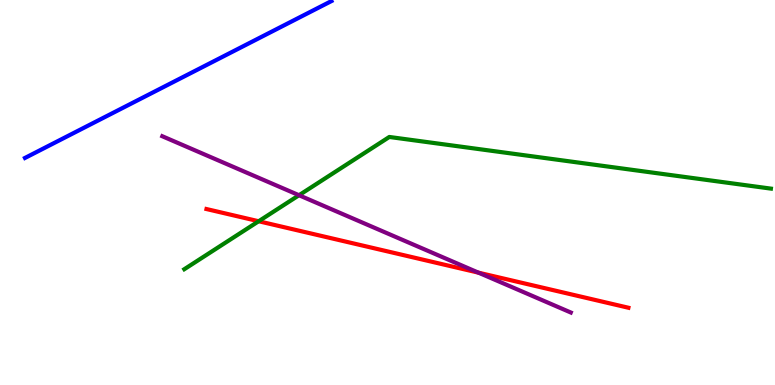[{'lines': ['blue', 'red'], 'intersections': []}, {'lines': ['green', 'red'], 'intersections': [{'x': 3.34, 'y': 4.25}]}, {'lines': ['purple', 'red'], 'intersections': [{'x': 6.17, 'y': 2.92}]}, {'lines': ['blue', 'green'], 'intersections': []}, {'lines': ['blue', 'purple'], 'intersections': []}, {'lines': ['green', 'purple'], 'intersections': [{'x': 3.86, 'y': 4.93}]}]